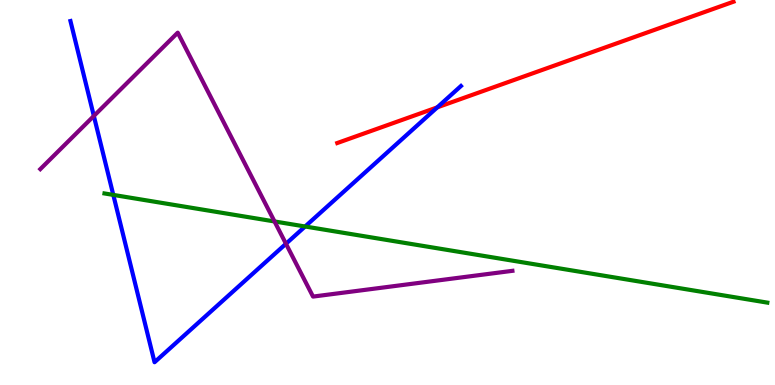[{'lines': ['blue', 'red'], 'intersections': [{'x': 5.64, 'y': 7.21}]}, {'lines': ['green', 'red'], 'intersections': []}, {'lines': ['purple', 'red'], 'intersections': []}, {'lines': ['blue', 'green'], 'intersections': [{'x': 1.46, 'y': 4.94}, {'x': 3.94, 'y': 4.12}]}, {'lines': ['blue', 'purple'], 'intersections': [{'x': 1.21, 'y': 6.99}, {'x': 3.69, 'y': 3.67}]}, {'lines': ['green', 'purple'], 'intersections': [{'x': 3.54, 'y': 4.25}]}]